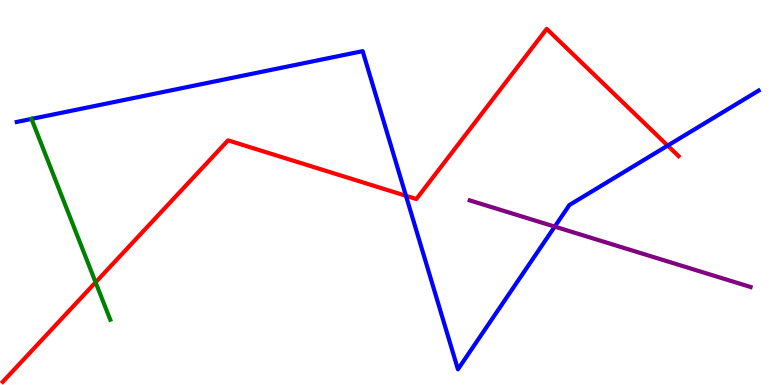[{'lines': ['blue', 'red'], 'intersections': [{'x': 5.24, 'y': 4.91}, {'x': 8.62, 'y': 6.22}]}, {'lines': ['green', 'red'], 'intersections': [{'x': 1.23, 'y': 2.67}]}, {'lines': ['purple', 'red'], 'intersections': []}, {'lines': ['blue', 'green'], 'intersections': [{'x': 0.406, 'y': 6.91}]}, {'lines': ['blue', 'purple'], 'intersections': [{'x': 7.16, 'y': 4.11}]}, {'lines': ['green', 'purple'], 'intersections': []}]